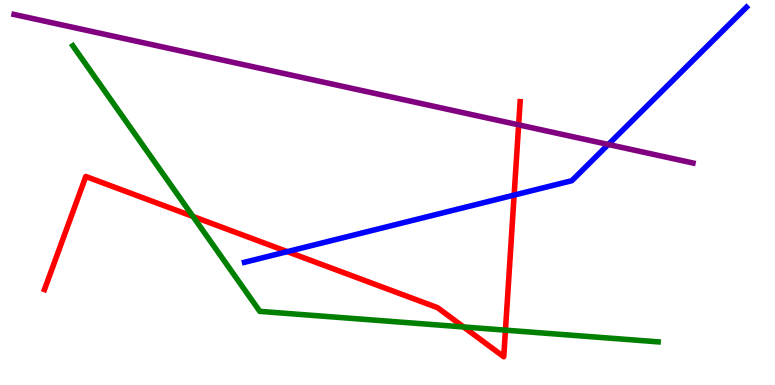[{'lines': ['blue', 'red'], 'intersections': [{'x': 3.71, 'y': 3.46}, {'x': 6.63, 'y': 4.93}]}, {'lines': ['green', 'red'], 'intersections': [{'x': 2.49, 'y': 4.38}, {'x': 5.98, 'y': 1.51}, {'x': 6.52, 'y': 1.42}]}, {'lines': ['purple', 'red'], 'intersections': [{'x': 6.69, 'y': 6.76}]}, {'lines': ['blue', 'green'], 'intersections': []}, {'lines': ['blue', 'purple'], 'intersections': [{'x': 7.85, 'y': 6.25}]}, {'lines': ['green', 'purple'], 'intersections': []}]